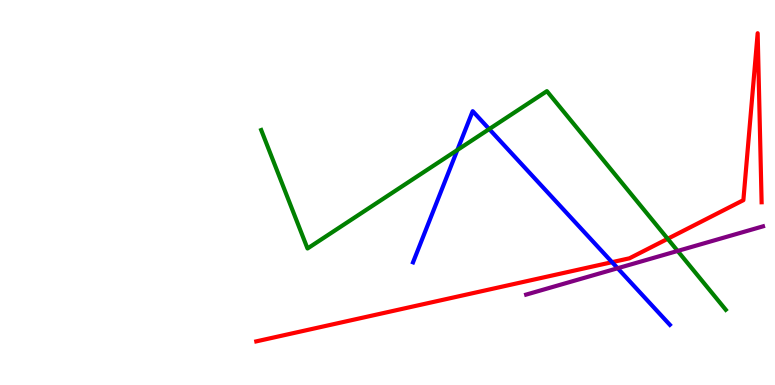[{'lines': ['blue', 'red'], 'intersections': [{'x': 7.9, 'y': 3.19}]}, {'lines': ['green', 'red'], 'intersections': [{'x': 8.62, 'y': 3.8}]}, {'lines': ['purple', 'red'], 'intersections': []}, {'lines': ['blue', 'green'], 'intersections': [{'x': 5.9, 'y': 6.1}, {'x': 6.31, 'y': 6.65}]}, {'lines': ['blue', 'purple'], 'intersections': [{'x': 7.97, 'y': 3.03}]}, {'lines': ['green', 'purple'], 'intersections': [{'x': 8.74, 'y': 3.48}]}]